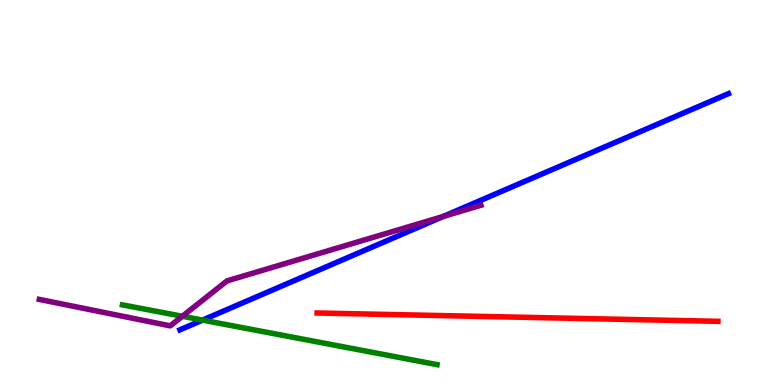[{'lines': ['blue', 'red'], 'intersections': []}, {'lines': ['green', 'red'], 'intersections': []}, {'lines': ['purple', 'red'], 'intersections': []}, {'lines': ['blue', 'green'], 'intersections': [{'x': 2.61, 'y': 1.69}]}, {'lines': ['blue', 'purple'], 'intersections': [{'x': 5.72, 'y': 4.38}]}, {'lines': ['green', 'purple'], 'intersections': [{'x': 2.35, 'y': 1.79}]}]